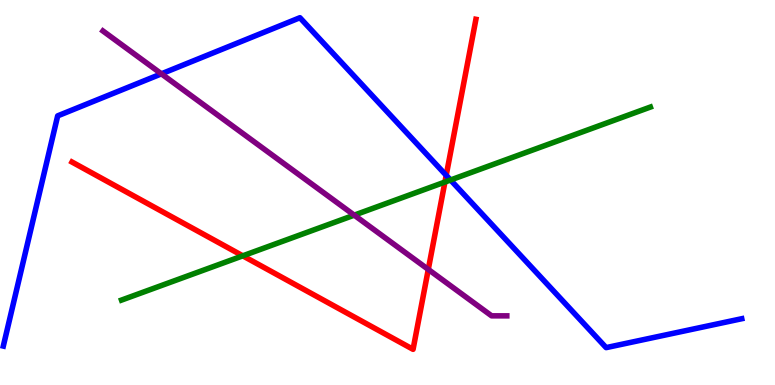[{'lines': ['blue', 'red'], 'intersections': [{'x': 5.76, 'y': 5.45}]}, {'lines': ['green', 'red'], 'intersections': [{'x': 3.13, 'y': 3.36}, {'x': 5.74, 'y': 5.27}]}, {'lines': ['purple', 'red'], 'intersections': [{'x': 5.53, 'y': 3.0}]}, {'lines': ['blue', 'green'], 'intersections': [{'x': 5.81, 'y': 5.32}]}, {'lines': ['blue', 'purple'], 'intersections': [{'x': 2.08, 'y': 8.08}]}, {'lines': ['green', 'purple'], 'intersections': [{'x': 4.57, 'y': 4.41}]}]